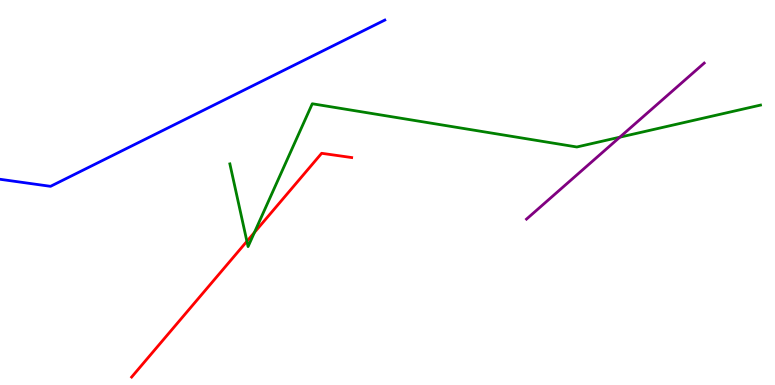[{'lines': ['blue', 'red'], 'intersections': []}, {'lines': ['green', 'red'], 'intersections': [{'x': 3.19, 'y': 3.73}, {'x': 3.28, 'y': 3.96}]}, {'lines': ['purple', 'red'], 'intersections': []}, {'lines': ['blue', 'green'], 'intersections': []}, {'lines': ['blue', 'purple'], 'intersections': []}, {'lines': ['green', 'purple'], 'intersections': [{'x': 8.0, 'y': 6.44}]}]